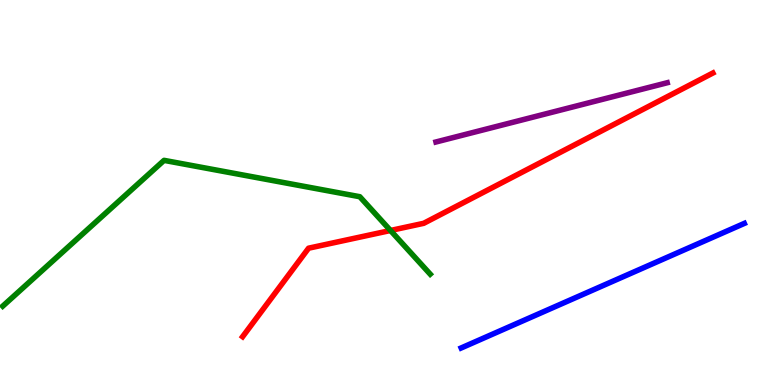[{'lines': ['blue', 'red'], 'intersections': []}, {'lines': ['green', 'red'], 'intersections': [{'x': 5.04, 'y': 4.01}]}, {'lines': ['purple', 'red'], 'intersections': []}, {'lines': ['blue', 'green'], 'intersections': []}, {'lines': ['blue', 'purple'], 'intersections': []}, {'lines': ['green', 'purple'], 'intersections': []}]